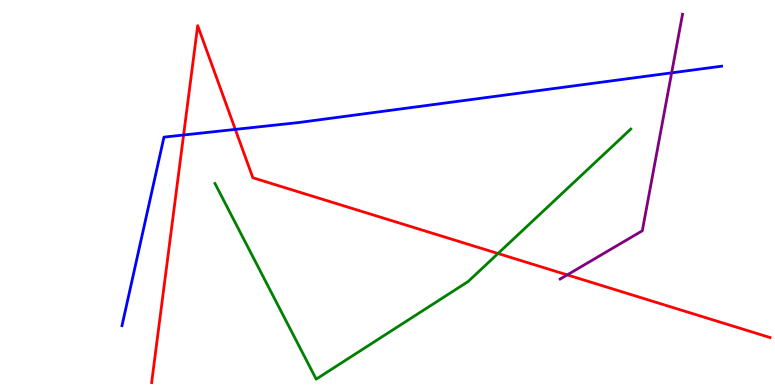[{'lines': ['blue', 'red'], 'intersections': [{'x': 2.37, 'y': 6.49}, {'x': 3.04, 'y': 6.64}]}, {'lines': ['green', 'red'], 'intersections': [{'x': 6.43, 'y': 3.42}]}, {'lines': ['purple', 'red'], 'intersections': [{'x': 7.32, 'y': 2.86}]}, {'lines': ['blue', 'green'], 'intersections': []}, {'lines': ['blue', 'purple'], 'intersections': [{'x': 8.67, 'y': 8.11}]}, {'lines': ['green', 'purple'], 'intersections': []}]